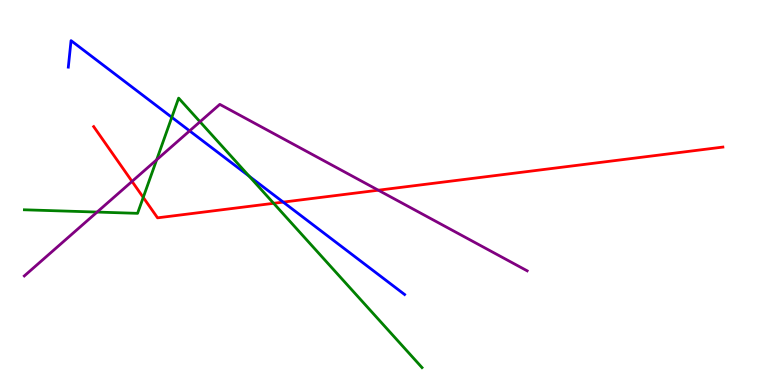[{'lines': ['blue', 'red'], 'intersections': [{'x': 3.65, 'y': 4.75}]}, {'lines': ['green', 'red'], 'intersections': [{'x': 1.85, 'y': 4.87}, {'x': 3.53, 'y': 4.72}]}, {'lines': ['purple', 'red'], 'intersections': [{'x': 1.7, 'y': 5.29}, {'x': 4.88, 'y': 5.06}]}, {'lines': ['blue', 'green'], 'intersections': [{'x': 2.22, 'y': 6.95}, {'x': 3.21, 'y': 5.42}]}, {'lines': ['blue', 'purple'], 'intersections': [{'x': 2.45, 'y': 6.6}]}, {'lines': ['green', 'purple'], 'intersections': [{'x': 1.25, 'y': 4.49}, {'x': 2.02, 'y': 5.85}, {'x': 2.58, 'y': 6.84}]}]